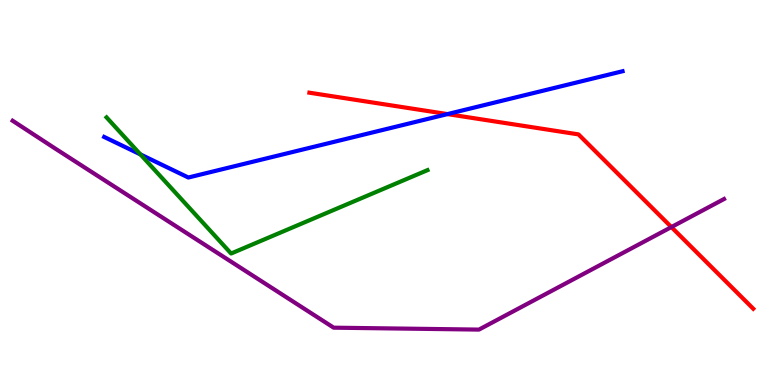[{'lines': ['blue', 'red'], 'intersections': [{'x': 5.77, 'y': 7.04}]}, {'lines': ['green', 'red'], 'intersections': []}, {'lines': ['purple', 'red'], 'intersections': [{'x': 8.66, 'y': 4.1}]}, {'lines': ['blue', 'green'], 'intersections': [{'x': 1.81, 'y': 5.99}]}, {'lines': ['blue', 'purple'], 'intersections': []}, {'lines': ['green', 'purple'], 'intersections': []}]